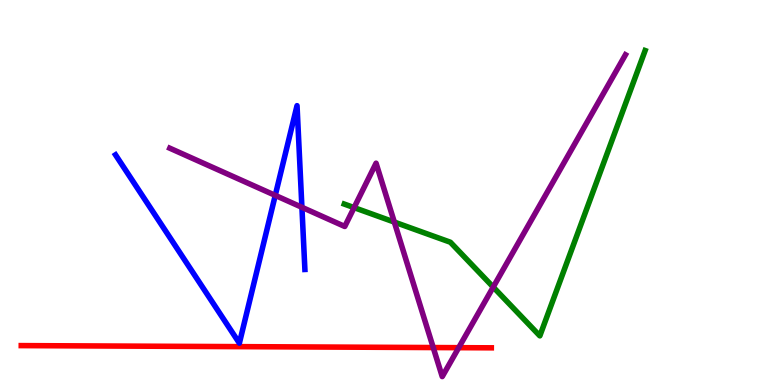[{'lines': ['blue', 'red'], 'intersections': []}, {'lines': ['green', 'red'], 'intersections': []}, {'lines': ['purple', 'red'], 'intersections': [{'x': 5.59, 'y': 0.973}, {'x': 5.92, 'y': 0.97}]}, {'lines': ['blue', 'green'], 'intersections': []}, {'lines': ['blue', 'purple'], 'intersections': [{'x': 3.55, 'y': 4.93}, {'x': 3.9, 'y': 4.62}]}, {'lines': ['green', 'purple'], 'intersections': [{'x': 4.57, 'y': 4.61}, {'x': 5.09, 'y': 4.23}, {'x': 6.36, 'y': 2.54}]}]